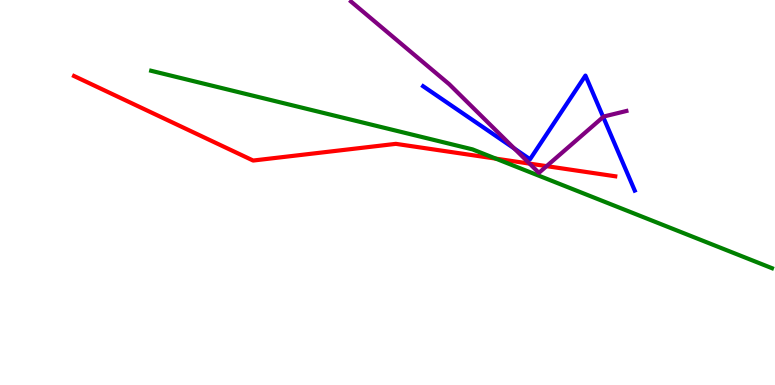[{'lines': ['blue', 'red'], 'intersections': []}, {'lines': ['green', 'red'], 'intersections': [{'x': 6.4, 'y': 5.88}]}, {'lines': ['purple', 'red'], 'intersections': [{'x': 6.83, 'y': 5.75}, {'x': 7.05, 'y': 5.68}]}, {'lines': ['blue', 'green'], 'intersections': []}, {'lines': ['blue', 'purple'], 'intersections': [{'x': 6.64, 'y': 6.14}, {'x': 7.78, 'y': 6.96}]}, {'lines': ['green', 'purple'], 'intersections': []}]